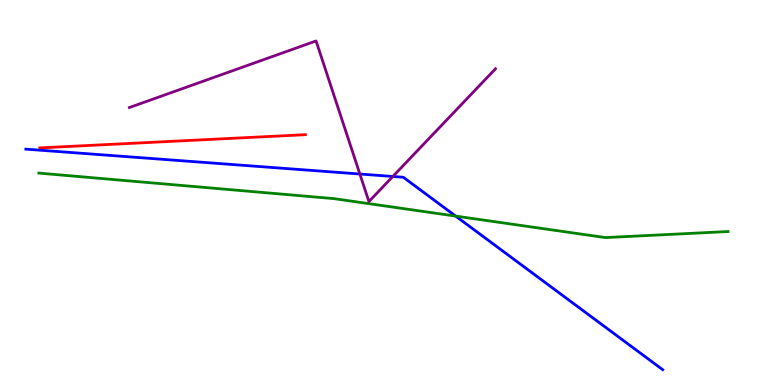[{'lines': ['blue', 'red'], 'intersections': []}, {'lines': ['green', 'red'], 'intersections': []}, {'lines': ['purple', 'red'], 'intersections': []}, {'lines': ['blue', 'green'], 'intersections': [{'x': 5.88, 'y': 4.39}]}, {'lines': ['blue', 'purple'], 'intersections': [{'x': 4.64, 'y': 5.48}, {'x': 5.07, 'y': 5.42}]}, {'lines': ['green', 'purple'], 'intersections': []}]